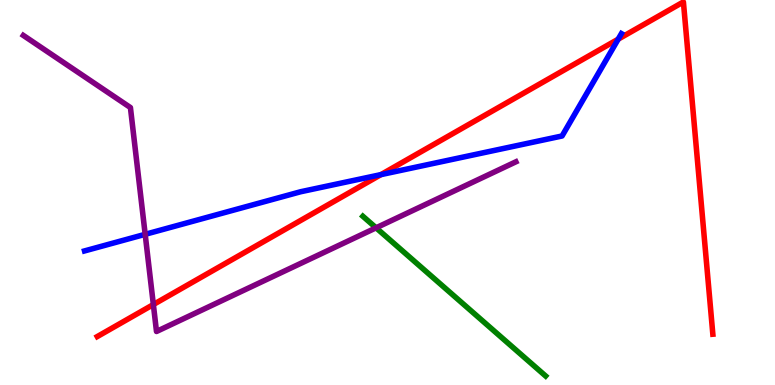[{'lines': ['blue', 'red'], 'intersections': [{'x': 4.92, 'y': 5.46}, {'x': 7.98, 'y': 8.98}]}, {'lines': ['green', 'red'], 'intersections': []}, {'lines': ['purple', 'red'], 'intersections': [{'x': 1.98, 'y': 2.09}]}, {'lines': ['blue', 'green'], 'intersections': []}, {'lines': ['blue', 'purple'], 'intersections': [{'x': 1.87, 'y': 3.91}]}, {'lines': ['green', 'purple'], 'intersections': [{'x': 4.85, 'y': 4.08}]}]